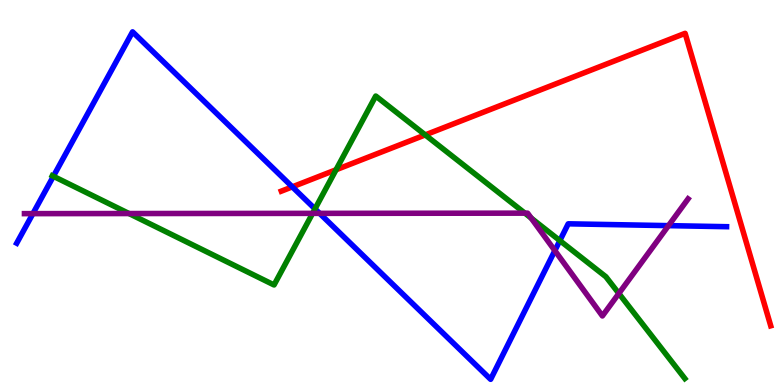[{'lines': ['blue', 'red'], 'intersections': [{'x': 3.77, 'y': 5.15}]}, {'lines': ['green', 'red'], 'intersections': [{'x': 4.34, 'y': 5.59}, {'x': 5.49, 'y': 6.5}]}, {'lines': ['purple', 'red'], 'intersections': []}, {'lines': ['blue', 'green'], 'intersections': [{'x': 0.689, 'y': 5.42}, {'x': 4.06, 'y': 4.57}, {'x': 7.22, 'y': 3.75}]}, {'lines': ['blue', 'purple'], 'intersections': [{'x': 0.425, 'y': 4.45}, {'x': 4.12, 'y': 4.46}, {'x': 7.16, 'y': 3.49}, {'x': 8.63, 'y': 4.14}]}, {'lines': ['green', 'purple'], 'intersections': [{'x': 1.66, 'y': 4.45}, {'x': 4.03, 'y': 4.46}, {'x': 6.77, 'y': 4.46}, {'x': 6.85, 'y': 4.33}, {'x': 7.99, 'y': 2.38}]}]